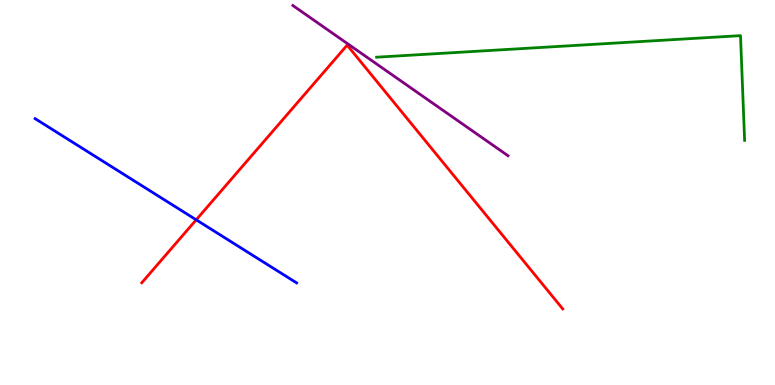[{'lines': ['blue', 'red'], 'intersections': [{'x': 2.53, 'y': 4.29}]}, {'lines': ['green', 'red'], 'intersections': []}, {'lines': ['purple', 'red'], 'intersections': []}, {'lines': ['blue', 'green'], 'intersections': []}, {'lines': ['blue', 'purple'], 'intersections': []}, {'lines': ['green', 'purple'], 'intersections': []}]